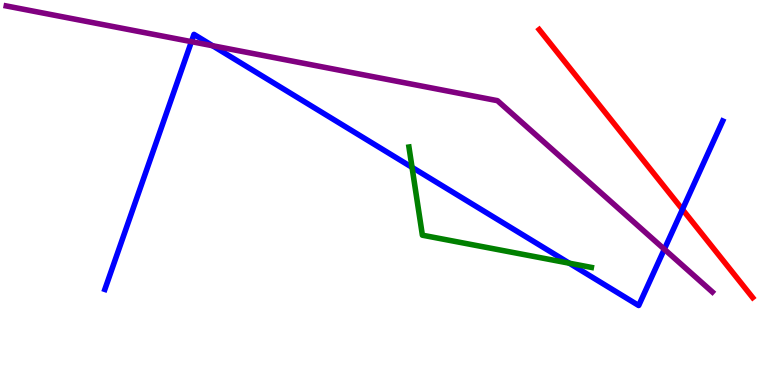[{'lines': ['blue', 'red'], 'intersections': [{'x': 8.81, 'y': 4.56}]}, {'lines': ['green', 'red'], 'intersections': []}, {'lines': ['purple', 'red'], 'intersections': []}, {'lines': ['blue', 'green'], 'intersections': [{'x': 5.32, 'y': 5.65}, {'x': 7.35, 'y': 3.16}]}, {'lines': ['blue', 'purple'], 'intersections': [{'x': 2.47, 'y': 8.92}, {'x': 2.74, 'y': 8.81}, {'x': 8.57, 'y': 3.53}]}, {'lines': ['green', 'purple'], 'intersections': []}]